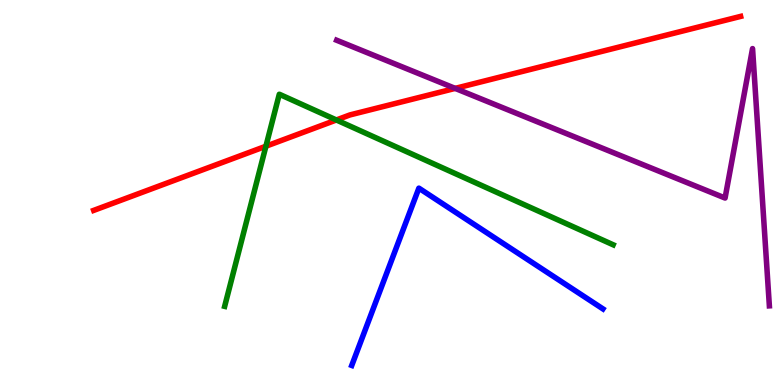[{'lines': ['blue', 'red'], 'intersections': []}, {'lines': ['green', 'red'], 'intersections': [{'x': 3.43, 'y': 6.2}, {'x': 4.34, 'y': 6.88}]}, {'lines': ['purple', 'red'], 'intersections': [{'x': 5.87, 'y': 7.7}]}, {'lines': ['blue', 'green'], 'intersections': []}, {'lines': ['blue', 'purple'], 'intersections': []}, {'lines': ['green', 'purple'], 'intersections': []}]